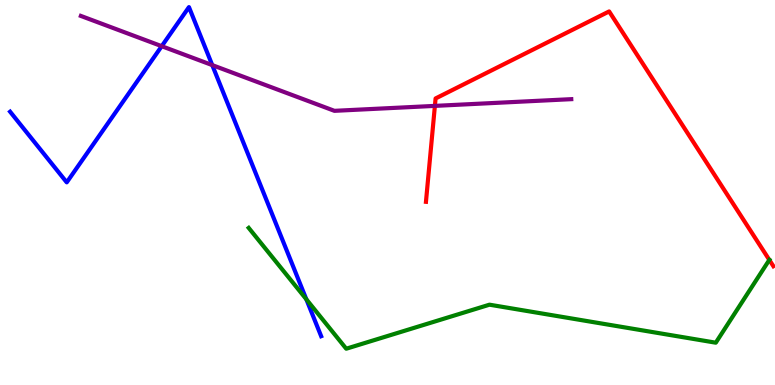[{'lines': ['blue', 'red'], 'intersections': []}, {'lines': ['green', 'red'], 'intersections': [{'x': 9.93, 'y': 3.25}]}, {'lines': ['purple', 'red'], 'intersections': [{'x': 5.61, 'y': 7.25}]}, {'lines': ['blue', 'green'], 'intersections': [{'x': 3.95, 'y': 2.23}]}, {'lines': ['blue', 'purple'], 'intersections': [{'x': 2.09, 'y': 8.8}, {'x': 2.74, 'y': 8.31}]}, {'lines': ['green', 'purple'], 'intersections': []}]